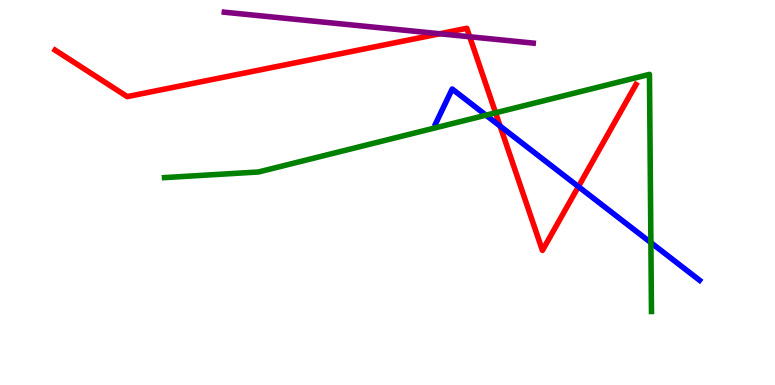[{'lines': ['blue', 'red'], 'intersections': [{'x': 6.45, 'y': 6.73}, {'x': 7.46, 'y': 5.15}]}, {'lines': ['green', 'red'], 'intersections': [{'x': 6.39, 'y': 7.07}]}, {'lines': ['purple', 'red'], 'intersections': [{'x': 5.67, 'y': 9.12}, {'x': 6.06, 'y': 9.05}]}, {'lines': ['blue', 'green'], 'intersections': [{'x': 6.27, 'y': 7.01}, {'x': 8.4, 'y': 3.7}]}, {'lines': ['blue', 'purple'], 'intersections': []}, {'lines': ['green', 'purple'], 'intersections': []}]